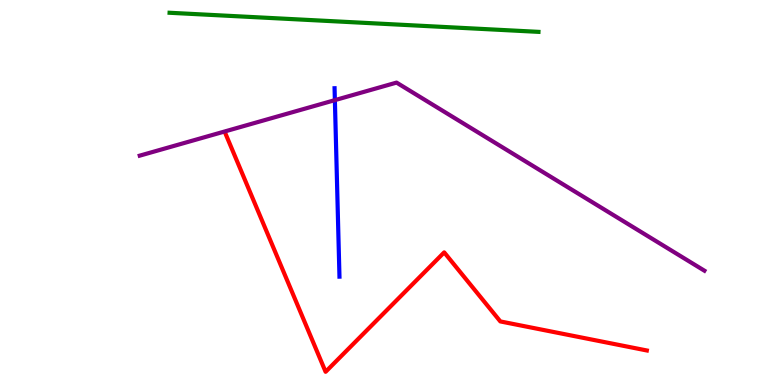[{'lines': ['blue', 'red'], 'intersections': []}, {'lines': ['green', 'red'], 'intersections': []}, {'lines': ['purple', 'red'], 'intersections': []}, {'lines': ['blue', 'green'], 'intersections': []}, {'lines': ['blue', 'purple'], 'intersections': [{'x': 4.32, 'y': 7.4}]}, {'lines': ['green', 'purple'], 'intersections': []}]